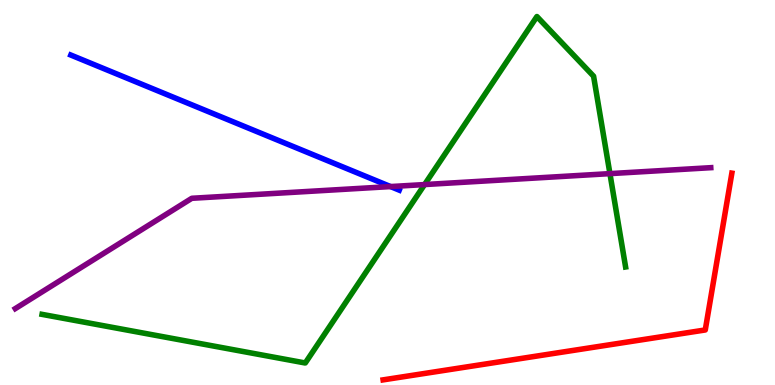[{'lines': ['blue', 'red'], 'intersections': []}, {'lines': ['green', 'red'], 'intersections': []}, {'lines': ['purple', 'red'], 'intersections': []}, {'lines': ['blue', 'green'], 'intersections': []}, {'lines': ['blue', 'purple'], 'intersections': [{'x': 5.04, 'y': 5.15}]}, {'lines': ['green', 'purple'], 'intersections': [{'x': 5.48, 'y': 5.21}, {'x': 7.87, 'y': 5.49}]}]